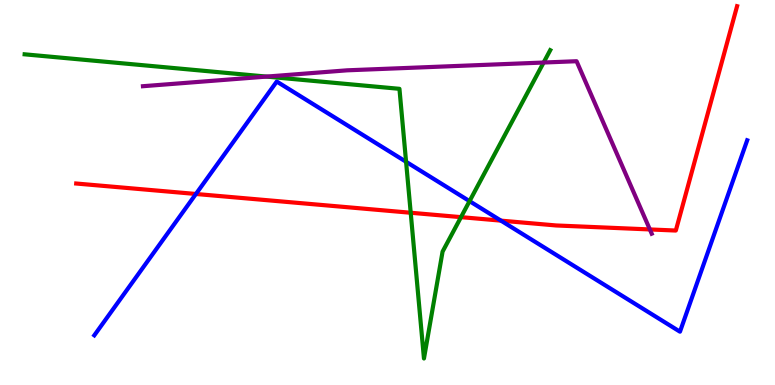[{'lines': ['blue', 'red'], 'intersections': [{'x': 2.53, 'y': 4.96}, {'x': 6.46, 'y': 4.27}]}, {'lines': ['green', 'red'], 'intersections': [{'x': 5.3, 'y': 4.47}, {'x': 5.95, 'y': 4.36}]}, {'lines': ['purple', 'red'], 'intersections': [{'x': 8.39, 'y': 4.04}]}, {'lines': ['blue', 'green'], 'intersections': [{'x': 5.24, 'y': 5.8}, {'x': 6.06, 'y': 4.78}]}, {'lines': ['blue', 'purple'], 'intersections': []}, {'lines': ['green', 'purple'], 'intersections': [{'x': 3.44, 'y': 8.01}, {'x': 7.01, 'y': 8.38}]}]